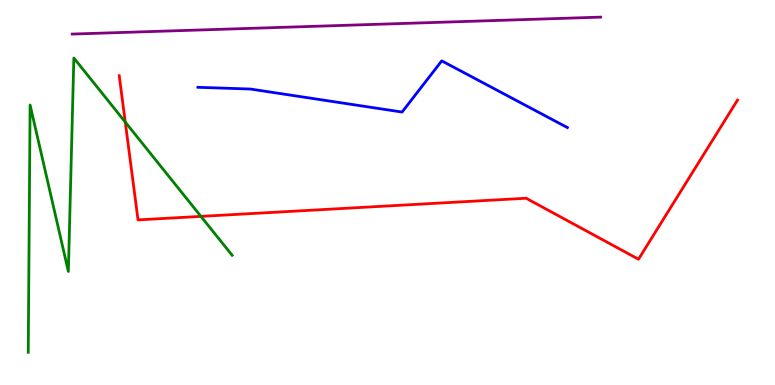[{'lines': ['blue', 'red'], 'intersections': []}, {'lines': ['green', 'red'], 'intersections': [{'x': 1.62, 'y': 6.83}, {'x': 2.59, 'y': 4.38}]}, {'lines': ['purple', 'red'], 'intersections': []}, {'lines': ['blue', 'green'], 'intersections': []}, {'lines': ['blue', 'purple'], 'intersections': []}, {'lines': ['green', 'purple'], 'intersections': []}]